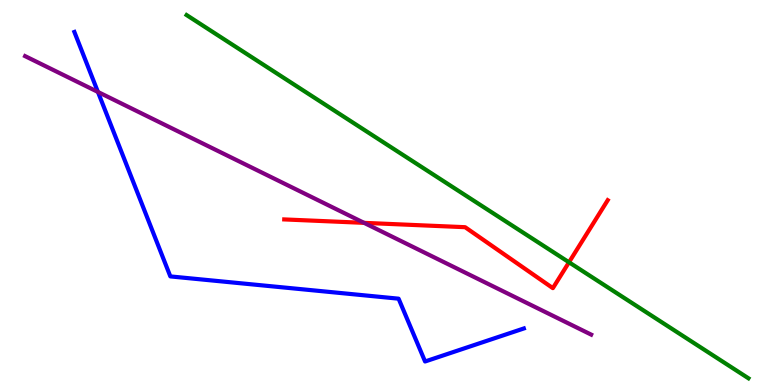[{'lines': ['blue', 'red'], 'intersections': []}, {'lines': ['green', 'red'], 'intersections': [{'x': 7.34, 'y': 3.19}]}, {'lines': ['purple', 'red'], 'intersections': [{'x': 4.7, 'y': 4.21}]}, {'lines': ['blue', 'green'], 'intersections': []}, {'lines': ['blue', 'purple'], 'intersections': [{'x': 1.26, 'y': 7.61}]}, {'lines': ['green', 'purple'], 'intersections': []}]